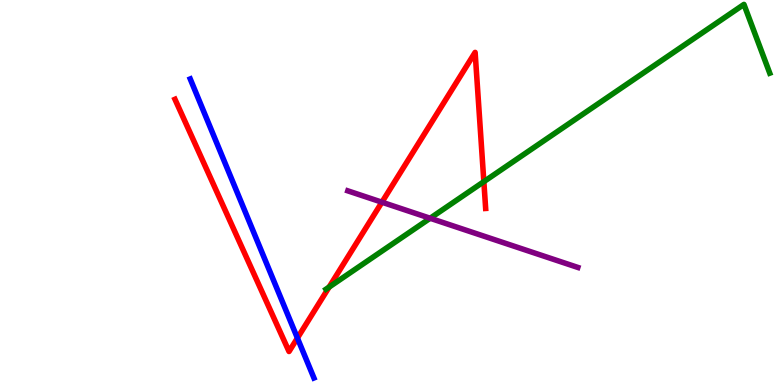[{'lines': ['blue', 'red'], 'intersections': [{'x': 3.84, 'y': 1.22}]}, {'lines': ['green', 'red'], 'intersections': [{'x': 4.25, 'y': 2.54}, {'x': 6.24, 'y': 5.28}]}, {'lines': ['purple', 'red'], 'intersections': [{'x': 4.93, 'y': 4.75}]}, {'lines': ['blue', 'green'], 'intersections': []}, {'lines': ['blue', 'purple'], 'intersections': []}, {'lines': ['green', 'purple'], 'intersections': [{'x': 5.55, 'y': 4.33}]}]